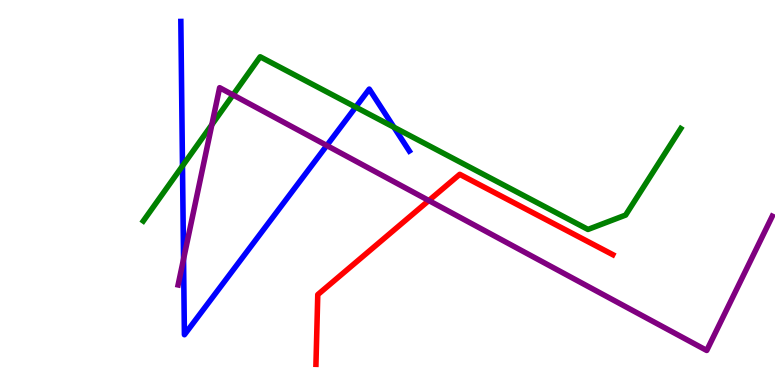[{'lines': ['blue', 'red'], 'intersections': []}, {'lines': ['green', 'red'], 'intersections': []}, {'lines': ['purple', 'red'], 'intersections': [{'x': 5.53, 'y': 4.79}]}, {'lines': ['blue', 'green'], 'intersections': [{'x': 2.35, 'y': 5.69}, {'x': 4.59, 'y': 7.22}, {'x': 5.08, 'y': 6.7}]}, {'lines': ['blue', 'purple'], 'intersections': [{'x': 2.37, 'y': 3.27}, {'x': 4.22, 'y': 6.22}]}, {'lines': ['green', 'purple'], 'intersections': [{'x': 2.73, 'y': 6.76}, {'x': 3.01, 'y': 7.53}]}]